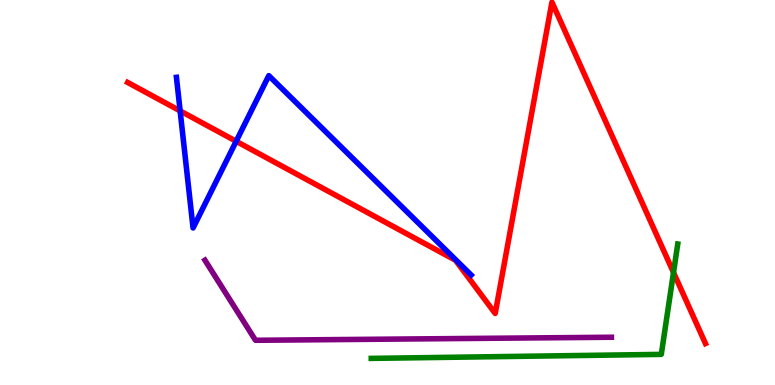[{'lines': ['blue', 'red'], 'intersections': [{'x': 2.32, 'y': 7.12}, {'x': 3.05, 'y': 6.33}]}, {'lines': ['green', 'red'], 'intersections': [{'x': 8.69, 'y': 2.92}]}, {'lines': ['purple', 'red'], 'intersections': []}, {'lines': ['blue', 'green'], 'intersections': []}, {'lines': ['blue', 'purple'], 'intersections': []}, {'lines': ['green', 'purple'], 'intersections': []}]